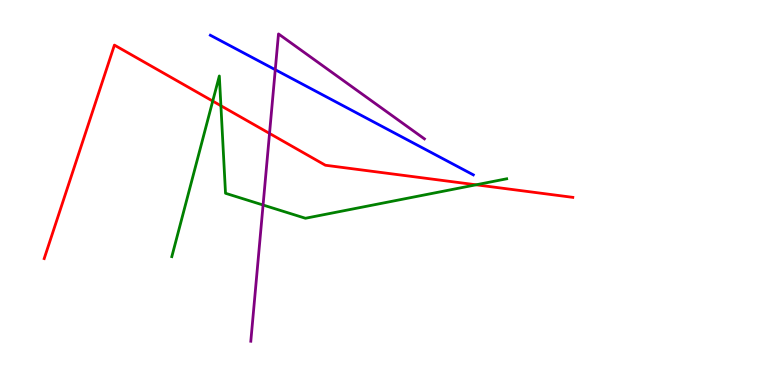[{'lines': ['blue', 'red'], 'intersections': []}, {'lines': ['green', 'red'], 'intersections': [{'x': 2.74, 'y': 7.37}, {'x': 2.85, 'y': 7.25}, {'x': 6.14, 'y': 5.2}]}, {'lines': ['purple', 'red'], 'intersections': [{'x': 3.48, 'y': 6.53}]}, {'lines': ['blue', 'green'], 'intersections': []}, {'lines': ['blue', 'purple'], 'intersections': [{'x': 3.55, 'y': 8.19}]}, {'lines': ['green', 'purple'], 'intersections': [{'x': 3.39, 'y': 4.67}]}]